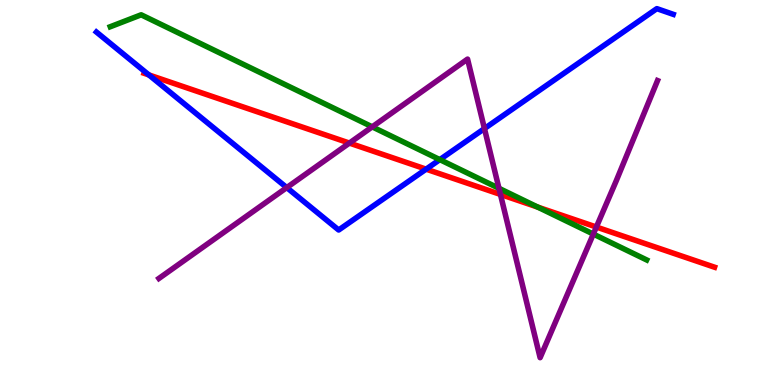[{'lines': ['blue', 'red'], 'intersections': [{'x': 1.92, 'y': 8.05}, {'x': 5.5, 'y': 5.61}]}, {'lines': ['green', 'red'], 'intersections': [{'x': 6.94, 'y': 4.62}]}, {'lines': ['purple', 'red'], 'intersections': [{'x': 4.51, 'y': 6.28}, {'x': 6.46, 'y': 4.95}, {'x': 7.69, 'y': 4.1}]}, {'lines': ['blue', 'green'], 'intersections': [{'x': 5.68, 'y': 5.85}]}, {'lines': ['blue', 'purple'], 'intersections': [{'x': 3.7, 'y': 5.13}, {'x': 6.25, 'y': 6.66}]}, {'lines': ['green', 'purple'], 'intersections': [{'x': 4.8, 'y': 6.71}, {'x': 6.44, 'y': 5.11}, {'x': 7.66, 'y': 3.92}]}]